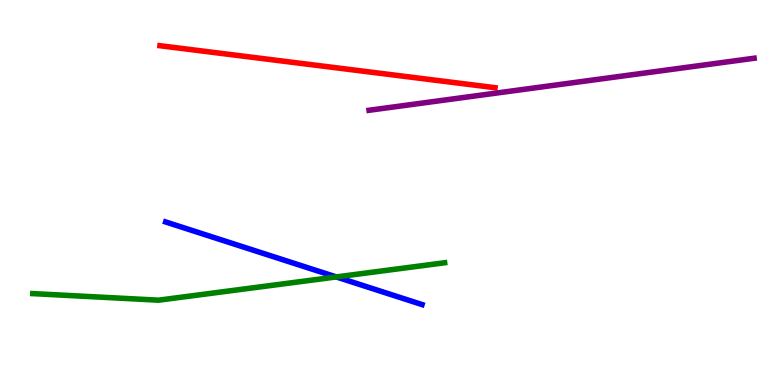[{'lines': ['blue', 'red'], 'intersections': []}, {'lines': ['green', 'red'], 'intersections': []}, {'lines': ['purple', 'red'], 'intersections': []}, {'lines': ['blue', 'green'], 'intersections': [{'x': 4.34, 'y': 2.81}]}, {'lines': ['blue', 'purple'], 'intersections': []}, {'lines': ['green', 'purple'], 'intersections': []}]